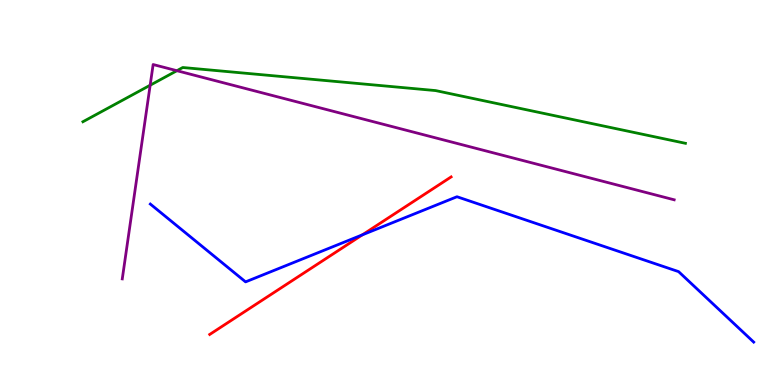[{'lines': ['blue', 'red'], 'intersections': [{'x': 4.68, 'y': 3.9}]}, {'lines': ['green', 'red'], 'intersections': []}, {'lines': ['purple', 'red'], 'intersections': []}, {'lines': ['blue', 'green'], 'intersections': []}, {'lines': ['blue', 'purple'], 'intersections': []}, {'lines': ['green', 'purple'], 'intersections': [{'x': 1.94, 'y': 7.79}, {'x': 2.28, 'y': 8.16}]}]